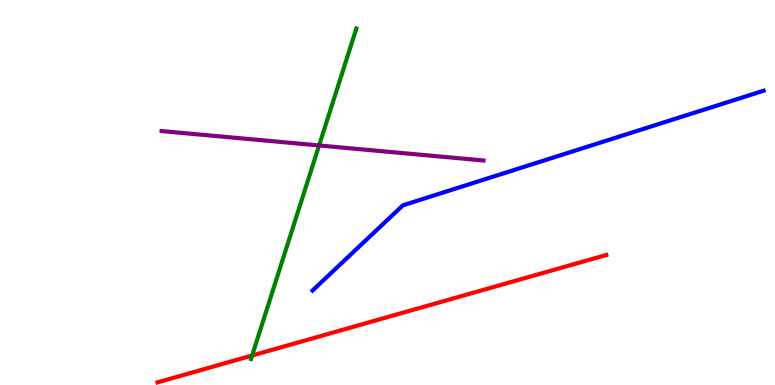[{'lines': ['blue', 'red'], 'intersections': []}, {'lines': ['green', 'red'], 'intersections': [{'x': 3.25, 'y': 0.766}]}, {'lines': ['purple', 'red'], 'intersections': []}, {'lines': ['blue', 'green'], 'intersections': []}, {'lines': ['blue', 'purple'], 'intersections': []}, {'lines': ['green', 'purple'], 'intersections': [{'x': 4.12, 'y': 6.22}]}]